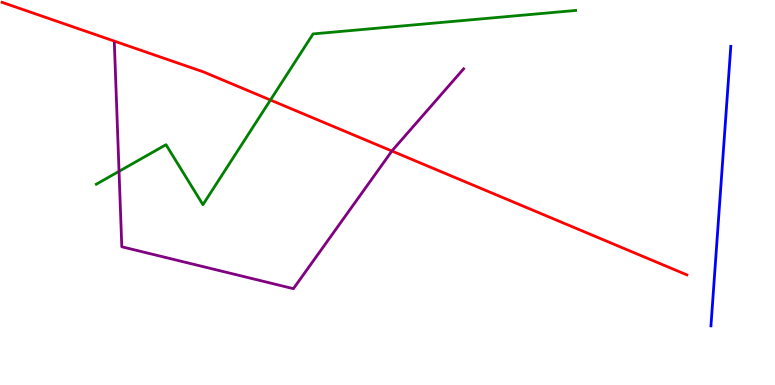[{'lines': ['blue', 'red'], 'intersections': []}, {'lines': ['green', 'red'], 'intersections': [{'x': 3.49, 'y': 7.4}]}, {'lines': ['purple', 'red'], 'intersections': [{'x': 5.06, 'y': 6.08}]}, {'lines': ['blue', 'green'], 'intersections': []}, {'lines': ['blue', 'purple'], 'intersections': []}, {'lines': ['green', 'purple'], 'intersections': [{'x': 1.54, 'y': 5.55}]}]